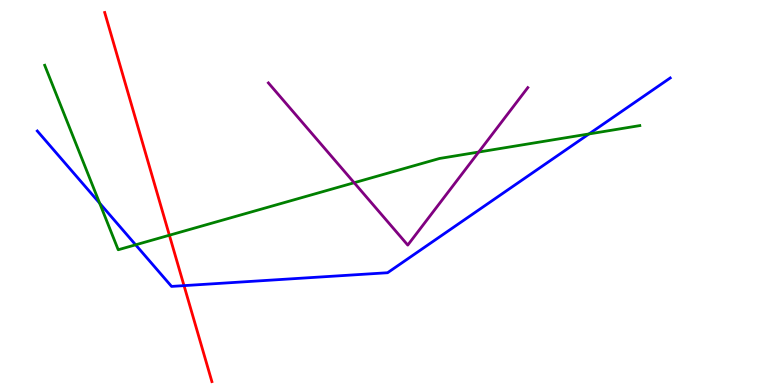[{'lines': ['blue', 'red'], 'intersections': [{'x': 2.37, 'y': 2.58}]}, {'lines': ['green', 'red'], 'intersections': [{'x': 2.19, 'y': 3.89}]}, {'lines': ['purple', 'red'], 'intersections': []}, {'lines': ['blue', 'green'], 'intersections': [{'x': 1.29, 'y': 4.72}, {'x': 1.75, 'y': 3.64}, {'x': 7.6, 'y': 6.52}]}, {'lines': ['blue', 'purple'], 'intersections': []}, {'lines': ['green', 'purple'], 'intersections': [{'x': 4.57, 'y': 5.25}, {'x': 6.18, 'y': 6.05}]}]